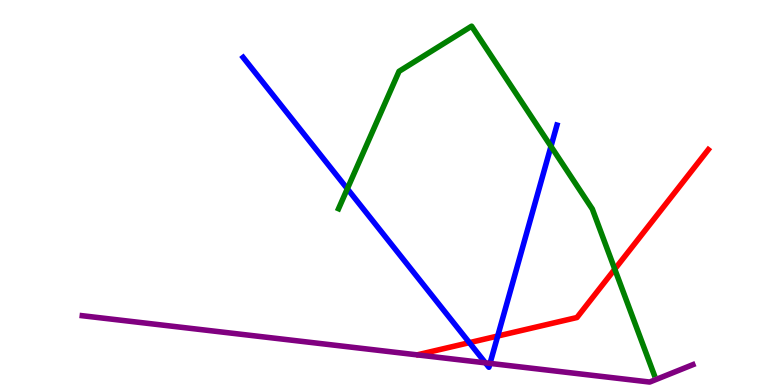[{'lines': ['blue', 'red'], 'intersections': [{'x': 6.06, 'y': 1.1}, {'x': 6.42, 'y': 1.27}]}, {'lines': ['green', 'red'], 'intersections': [{'x': 7.93, 'y': 3.01}]}, {'lines': ['purple', 'red'], 'intersections': []}, {'lines': ['blue', 'green'], 'intersections': [{'x': 4.48, 'y': 5.1}, {'x': 7.11, 'y': 6.2}]}, {'lines': ['blue', 'purple'], 'intersections': [{'x': 6.26, 'y': 0.576}, {'x': 6.32, 'y': 0.562}]}, {'lines': ['green', 'purple'], 'intersections': []}]